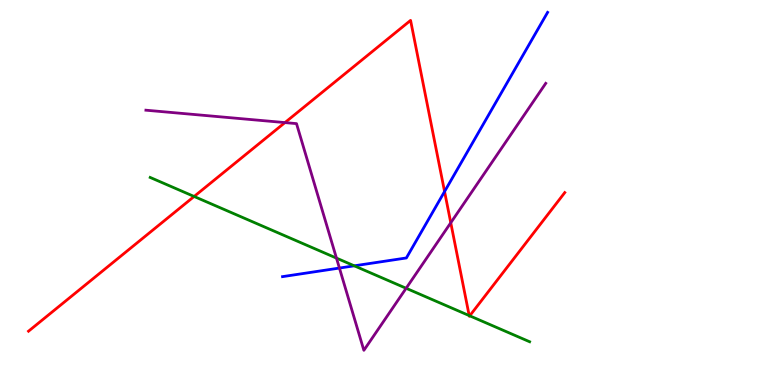[{'lines': ['blue', 'red'], 'intersections': [{'x': 5.74, 'y': 5.03}]}, {'lines': ['green', 'red'], 'intersections': [{'x': 2.5, 'y': 4.9}, {'x': 6.05, 'y': 1.8}, {'x': 6.06, 'y': 1.8}]}, {'lines': ['purple', 'red'], 'intersections': [{'x': 3.68, 'y': 6.82}, {'x': 5.82, 'y': 4.21}]}, {'lines': ['blue', 'green'], 'intersections': [{'x': 4.57, 'y': 3.1}]}, {'lines': ['blue', 'purple'], 'intersections': [{'x': 4.38, 'y': 3.04}]}, {'lines': ['green', 'purple'], 'intersections': [{'x': 4.34, 'y': 3.3}, {'x': 5.24, 'y': 2.51}]}]